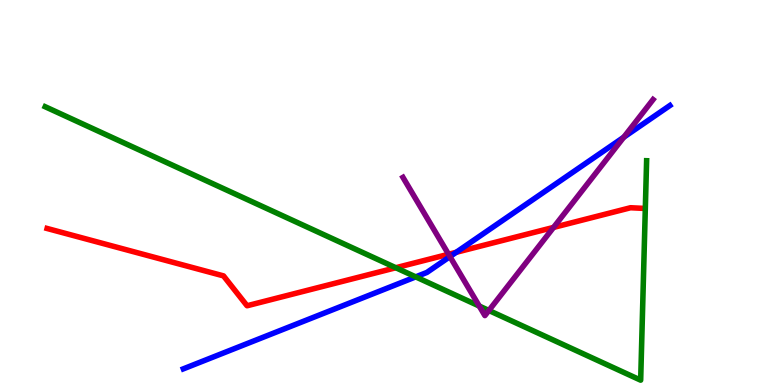[{'lines': ['blue', 'red'], 'intersections': [{'x': 5.89, 'y': 3.45}]}, {'lines': ['green', 'red'], 'intersections': [{'x': 5.11, 'y': 3.05}]}, {'lines': ['purple', 'red'], 'intersections': [{'x': 5.79, 'y': 3.4}, {'x': 7.14, 'y': 4.09}]}, {'lines': ['blue', 'green'], 'intersections': [{'x': 5.36, 'y': 2.81}]}, {'lines': ['blue', 'purple'], 'intersections': [{'x': 5.81, 'y': 3.33}, {'x': 8.05, 'y': 6.44}]}, {'lines': ['green', 'purple'], 'intersections': [{'x': 6.18, 'y': 2.05}, {'x': 6.31, 'y': 1.94}]}]